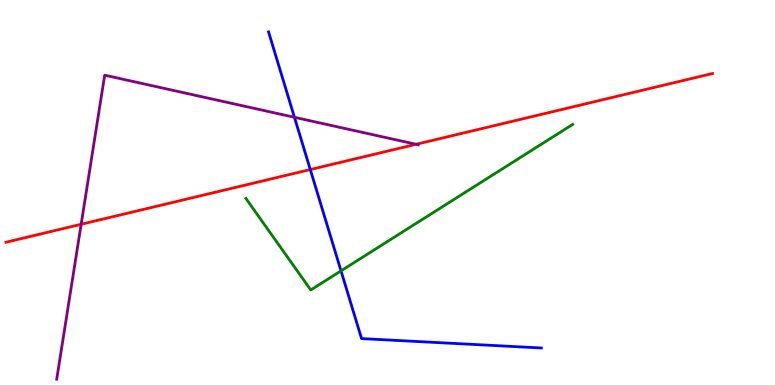[{'lines': ['blue', 'red'], 'intersections': [{'x': 4.0, 'y': 5.6}]}, {'lines': ['green', 'red'], 'intersections': []}, {'lines': ['purple', 'red'], 'intersections': [{'x': 1.05, 'y': 4.17}, {'x': 5.37, 'y': 6.25}]}, {'lines': ['blue', 'green'], 'intersections': [{'x': 4.4, 'y': 2.96}]}, {'lines': ['blue', 'purple'], 'intersections': [{'x': 3.8, 'y': 6.95}]}, {'lines': ['green', 'purple'], 'intersections': []}]